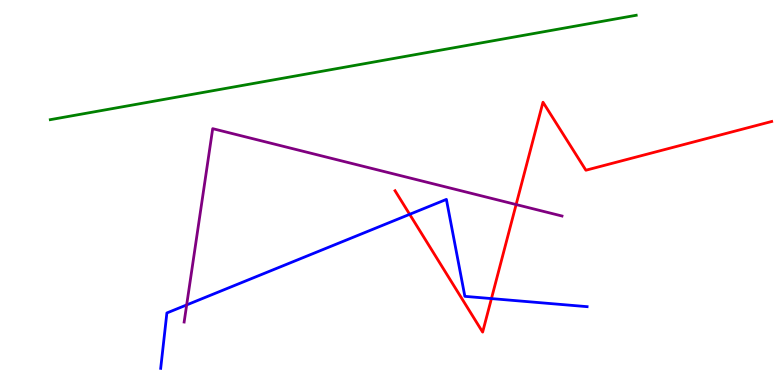[{'lines': ['blue', 'red'], 'intersections': [{'x': 5.29, 'y': 4.43}, {'x': 6.34, 'y': 2.24}]}, {'lines': ['green', 'red'], 'intersections': []}, {'lines': ['purple', 'red'], 'intersections': [{'x': 6.66, 'y': 4.69}]}, {'lines': ['blue', 'green'], 'intersections': []}, {'lines': ['blue', 'purple'], 'intersections': [{'x': 2.41, 'y': 2.08}]}, {'lines': ['green', 'purple'], 'intersections': []}]